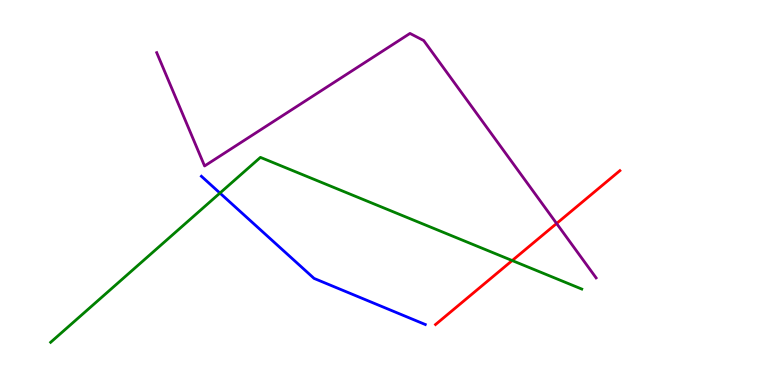[{'lines': ['blue', 'red'], 'intersections': []}, {'lines': ['green', 'red'], 'intersections': [{'x': 6.61, 'y': 3.23}]}, {'lines': ['purple', 'red'], 'intersections': [{'x': 7.18, 'y': 4.2}]}, {'lines': ['blue', 'green'], 'intersections': [{'x': 2.84, 'y': 4.98}]}, {'lines': ['blue', 'purple'], 'intersections': []}, {'lines': ['green', 'purple'], 'intersections': []}]